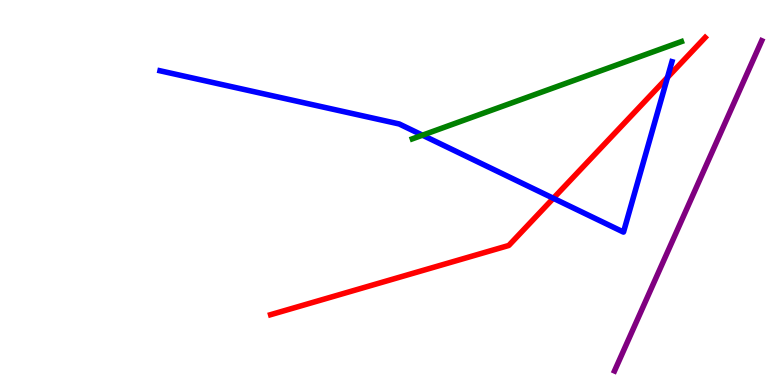[{'lines': ['blue', 'red'], 'intersections': [{'x': 7.14, 'y': 4.85}, {'x': 8.61, 'y': 7.99}]}, {'lines': ['green', 'red'], 'intersections': []}, {'lines': ['purple', 'red'], 'intersections': []}, {'lines': ['blue', 'green'], 'intersections': [{'x': 5.45, 'y': 6.49}]}, {'lines': ['blue', 'purple'], 'intersections': []}, {'lines': ['green', 'purple'], 'intersections': []}]